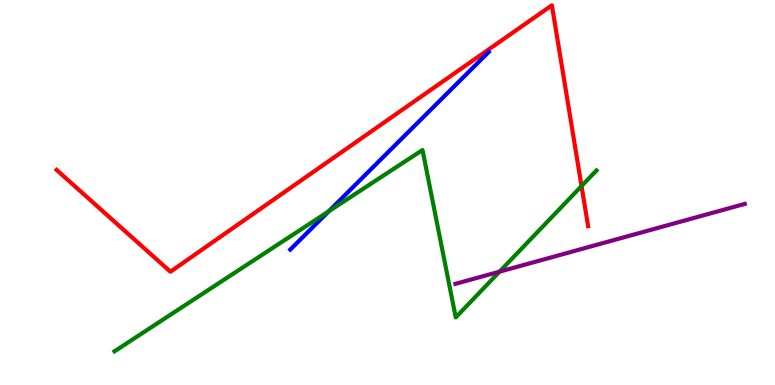[{'lines': ['blue', 'red'], 'intersections': []}, {'lines': ['green', 'red'], 'intersections': [{'x': 7.5, 'y': 5.17}]}, {'lines': ['purple', 'red'], 'intersections': []}, {'lines': ['blue', 'green'], 'intersections': [{'x': 4.24, 'y': 4.51}]}, {'lines': ['blue', 'purple'], 'intersections': []}, {'lines': ['green', 'purple'], 'intersections': [{'x': 6.45, 'y': 2.94}]}]